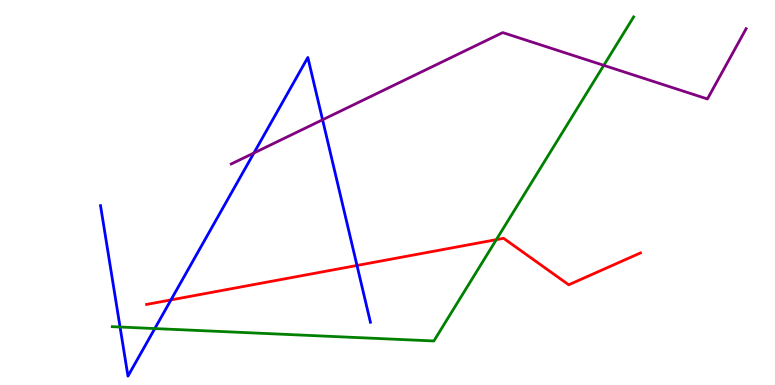[{'lines': ['blue', 'red'], 'intersections': [{'x': 2.21, 'y': 2.21}, {'x': 4.61, 'y': 3.1}]}, {'lines': ['green', 'red'], 'intersections': [{'x': 6.4, 'y': 3.78}]}, {'lines': ['purple', 'red'], 'intersections': []}, {'lines': ['blue', 'green'], 'intersections': [{'x': 1.55, 'y': 1.51}, {'x': 2.0, 'y': 1.47}]}, {'lines': ['blue', 'purple'], 'intersections': [{'x': 3.28, 'y': 6.03}, {'x': 4.16, 'y': 6.89}]}, {'lines': ['green', 'purple'], 'intersections': [{'x': 7.79, 'y': 8.3}]}]